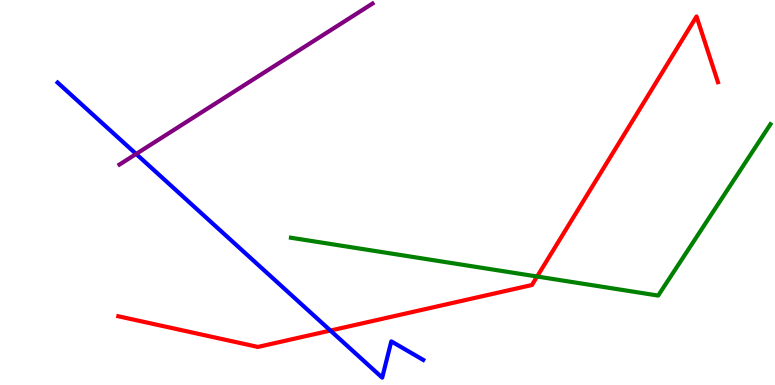[{'lines': ['blue', 'red'], 'intersections': [{'x': 4.26, 'y': 1.41}]}, {'lines': ['green', 'red'], 'intersections': [{'x': 6.93, 'y': 2.82}]}, {'lines': ['purple', 'red'], 'intersections': []}, {'lines': ['blue', 'green'], 'intersections': []}, {'lines': ['blue', 'purple'], 'intersections': [{'x': 1.76, 'y': 6.0}]}, {'lines': ['green', 'purple'], 'intersections': []}]